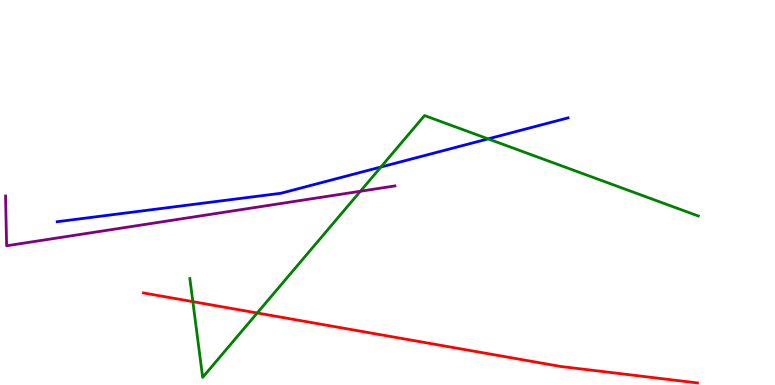[{'lines': ['blue', 'red'], 'intersections': []}, {'lines': ['green', 'red'], 'intersections': [{'x': 2.49, 'y': 2.17}, {'x': 3.32, 'y': 1.87}]}, {'lines': ['purple', 'red'], 'intersections': []}, {'lines': ['blue', 'green'], 'intersections': [{'x': 4.92, 'y': 5.66}, {'x': 6.3, 'y': 6.39}]}, {'lines': ['blue', 'purple'], 'intersections': []}, {'lines': ['green', 'purple'], 'intersections': [{'x': 4.65, 'y': 5.03}]}]